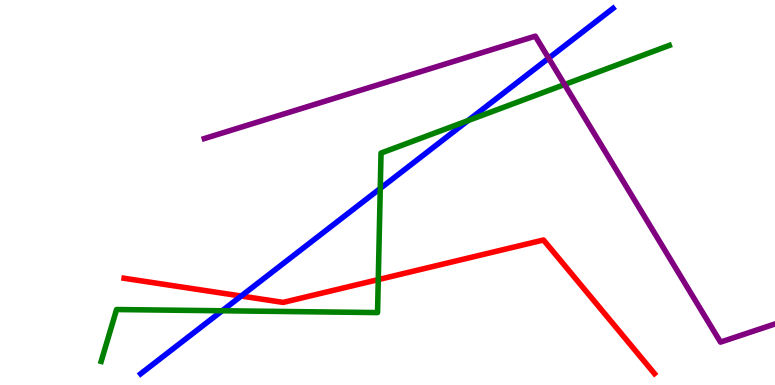[{'lines': ['blue', 'red'], 'intersections': [{'x': 3.11, 'y': 2.31}]}, {'lines': ['green', 'red'], 'intersections': [{'x': 4.88, 'y': 2.74}]}, {'lines': ['purple', 'red'], 'intersections': []}, {'lines': ['blue', 'green'], 'intersections': [{'x': 2.87, 'y': 1.93}, {'x': 4.91, 'y': 5.11}, {'x': 6.04, 'y': 6.87}]}, {'lines': ['blue', 'purple'], 'intersections': [{'x': 7.08, 'y': 8.49}]}, {'lines': ['green', 'purple'], 'intersections': [{'x': 7.28, 'y': 7.8}]}]